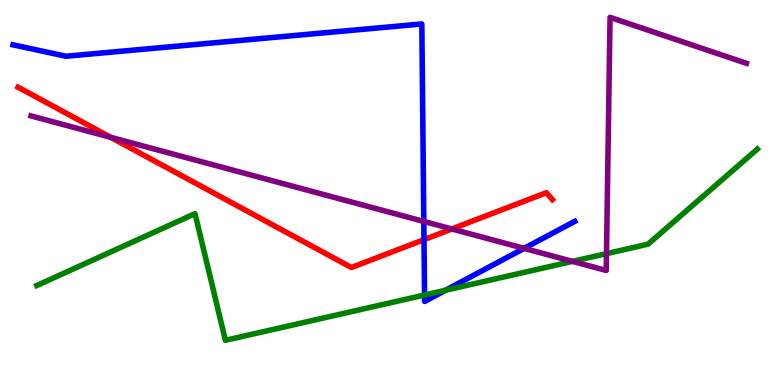[{'lines': ['blue', 'red'], 'intersections': [{'x': 5.47, 'y': 3.78}]}, {'lines': ['green', 'red'], 'intersections': []}, {'lines': ['purple', 'red'], 'intersections': [{'x': 1.43, 'y': 6.43}, {'x': 5.83, 'y': 4.05}]}, {'lines': ['blue', 'green'], 'intersections': [{'x': 5.48, 'y': 2.34}, {'x': 5.75, 'y': 2.46}]}, {'lines': ['blue', 'purple'], 'intersections': [{'x': 5.47, 'y': 4.25}, {'x': 6.76, 'y': 3.55}]}, {'lines': ['green', 'purple'], 'intersections': [{'x': 7.39, 'y': 3.21}, {'x': 7.83, 'y': 3.41}]}]